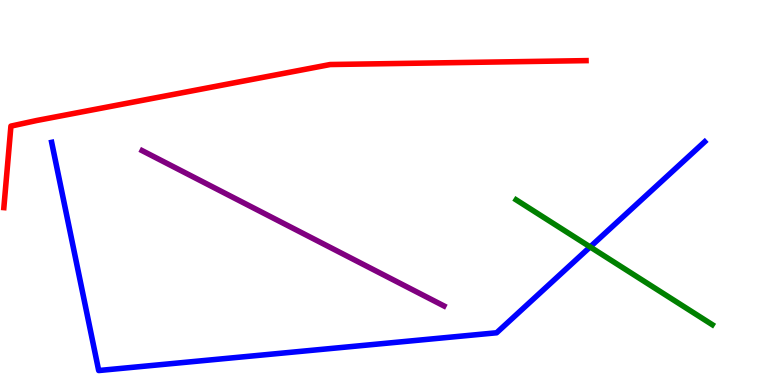[{'lines': ['blue', 'red'], 'intersections': []}, {'lines': ['green', 'red'], 'intersections': []}, {'lines': ['purple', 'red'], 'intersections': []}, {'lines': ['blue', 'green'], 'intersections': [{'x': 7.61, 'y': 3.59}]}, {'lines': ['blue', 'purple'], 'intersections': []}, {'lines': ['green', 'purple'], 'intersections': []}]